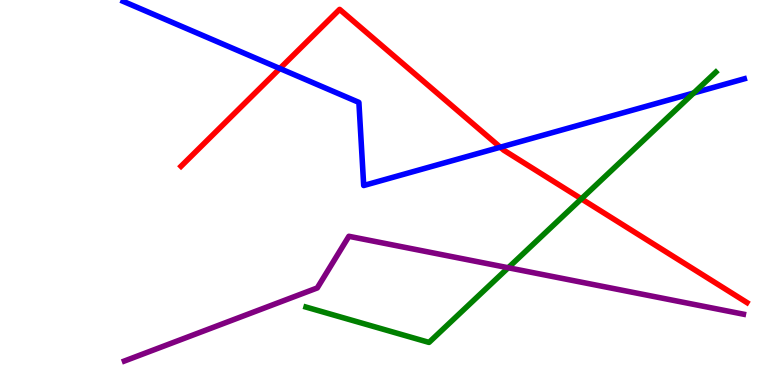[{'lines': ['blue', 'red'], 'intersections': [{'x': 3.61, 'y': 8.22}, {'x': 6.46, 'y': 6.18}]}, {'lines': ['green', 'red'], 'intersections': [{'x': 7.5, 'y': 4.84}]}, {'lines': ['purple', 'red'], 'intersections': []}, {'lines': ['blue', 'green'], 'intersections': [{'x': 8.95, 'y': 7.58}]}, {'lines': ['blue', 'purple'], 'intersections': []}, {'lines': ['green', 'purple'], 'intersections': [{'x': 6.56, 'y': 3.05}]}]